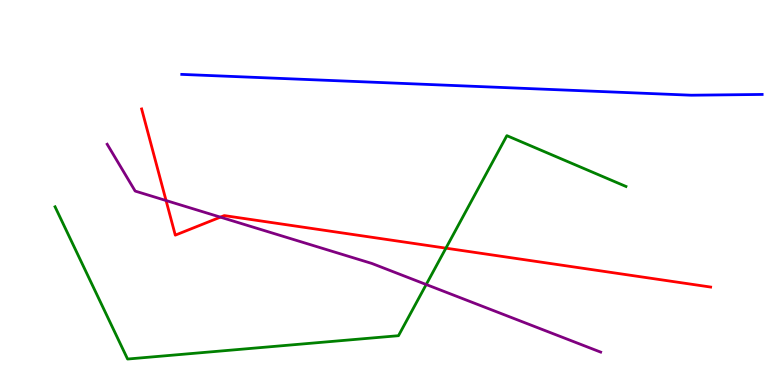[{'lines': ['blue', 'red'], 'intersections': []}, {'lines': ['green', 'red'], 'intersections': [{'x': 5.75, 'y': 3.55}]}, {'lines': ['purple', 'red'], 'intersections': [{'x': 2.14, 'y': 4.79}, {'x': 2.84, 'y': 4.36}]}, {'lines': ['blue', 'green'], 'intersections': []}, {'lines': ['blue', 'purple'], 'intersections': []}, {'lines': ['green', 'purple'], 'intersections': [{'x': 5.5, 'y': 2.61}]}]